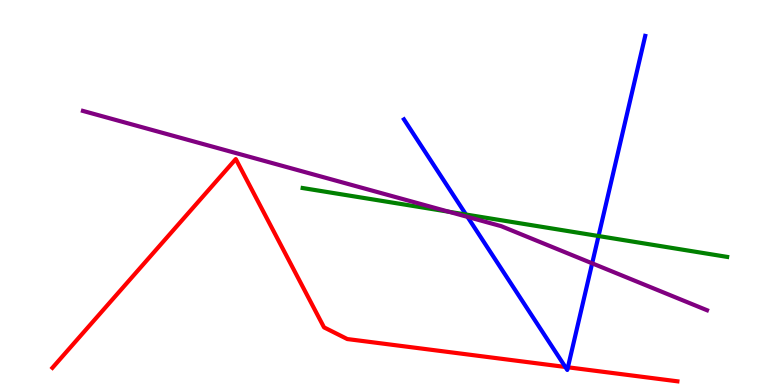[{'lines': ['blue', 'red'], 'intersections': [{'x': 7.29, 'y': 0.469}, {'x': 7.33, 'y': 0.46}]}, {'lines': ['green', 'red'], 'intersections': []}, {'lines': ['purple', 'red'], 'intersections': []}, {'lines': ['blue', 'green'], 'intersections': [{'x': 6.01, 'y': 4.43}, {'x': 7.72, 'y': 3.87}]}, {'lines': ['blue', 'purple'], 'intersections': [{'x': 6.03, 'y': 4.37}, {'x': 7.64, 'y': 3.16}]}, {'lines': ['green', 'purple'], 'intersections': [{'x': 5.79, 'y': 4.5}]}]